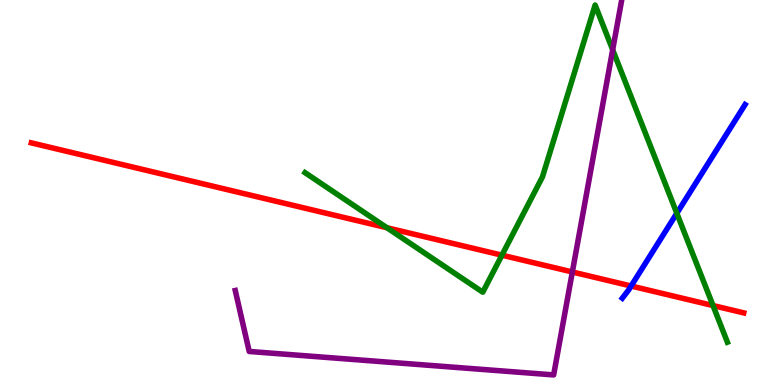[{'lines': ['blue', 'red'], 'intersections': [{'x': 8.14, 'y': 2.57}]}, {'lines': ['green', 'red'], 'intersections': [{'x': 4.99, 'y': 4.08}, {'x': 6.48, 'y': 3.37}, {'x': 9.2, 'y': 2.06}]}, {'lines': ['purple', 'red'], 'intersections': [{'x': 7.39, 'y': 2.94}]}, {'lines': ['blue', 'green'], 'intersections': [{'x': 8.73, 'y': 4.46}]}, {'lines': ['blue', 'purple'], 'intersections': []}, {'lines': ['green', 'purple'], 'intersections': [{'x': 7.91, 'y': 8.71}]}]